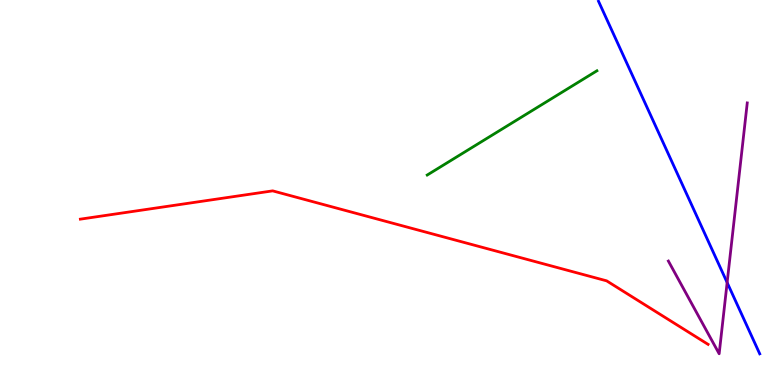[{'lines': ['blue', 'red'], 'intersections': []}, {'lines': ['green', 'red'], 'intersections': []}, {'lines': ['purple', 'red'], 'intersections': []}, {'lines': ['blue', 'green'], 'intersections': []}, {'lines': ['blue', 'purple'], 'intersections': [{'x': 9.38, 'y': 2.66}]}, {'lines': ['green', 'purple'], 'intersections': []}]